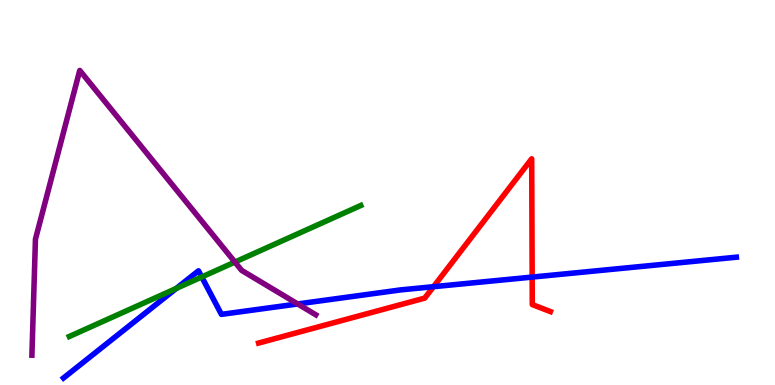[{'lines': ['blue', 'red'], 'intersections': [{'x': 5.59, 'y': 2.55}, {'x': 6.87, 'y': 2.8}]}, {'lines': ['green', 'red'], 'intersections': []}, {'lines': ['purple', 'red'], 'intersections': []}, {'lines': ['blue', 'green'], 'intersections': [{'x': 2.28, 'y': 2.51}, {'x': 2.6, 'y': 2.81}]}, {'lines': ['blue', 'purple'], 'intersections': [{'x': 3.84, 'y': 2.11}]}, {'lines': ['green', 'purple'], 'intersections': [{'x': 3.03, 'y': 3.19}]}]